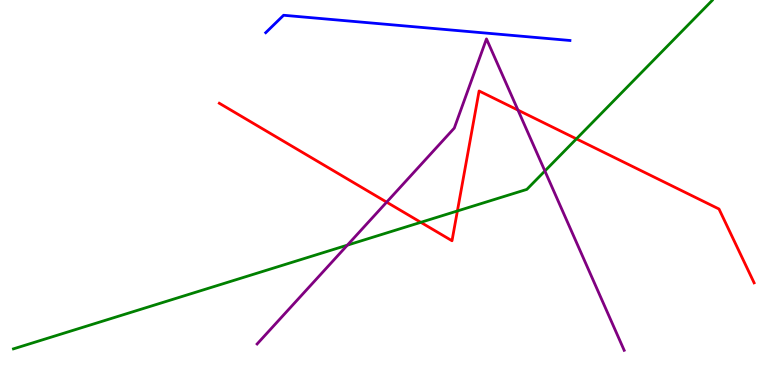[{'lines': ['blue', 'red'], 'intersections': []}, {'lines': ['green', 'red'], 'intersections': [{'x': 5.43, 'y': 4.23}, {'x': 5.9, 'y': 4.52}, {'x': 7.44, 'y': 6.39}]}, {'lines': ['purple', 'red'], 'intersections': [{'x': 4.99, 'y': 4.75}, {'x': 6.68, 'y': 7.14}]}, {'lines': ['blue', 'green'], 'intersections': []}, {'lines': ['blue', 'purple'], 'intersections': []}, {'lines': ['green', 'purple'], 'intersections': [{'x': 4.48, 'y': 3.63}, {'x': 7.03, 'y': 5.56}]}]